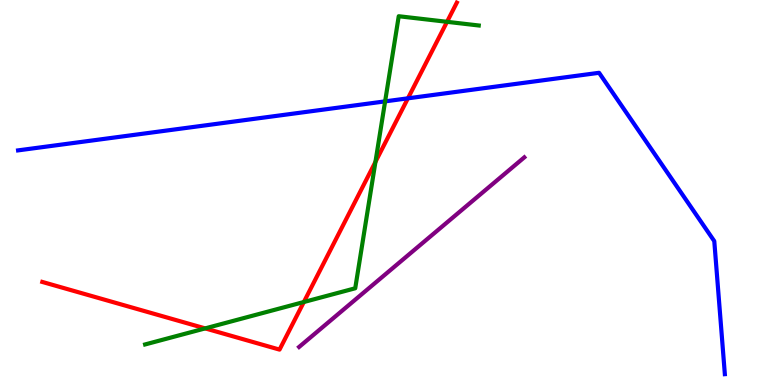[{'lines': ['blue', 'red'], 'intersections': [{'x': 5.26, 'y': 7.45}]}, {'lines': ['green', 'red'], 'intersections': [{'x': 2.65, 'y': 1.47}, {'x': 3.92, 'y': 2.16}, {'x': 4.84, 'y': 5.79}, {'x': 5.77, 'y': 9.43}]}, {'lines': ['purple', 'red'], 'intersections': []}, {'lines': ['blue', 'green'], 'intersections': [{'x': 4.97, 'y': 7.37}]}, {'lines': ['blue', 'purple'], 'intersections': []}, {'lines': ['green', 'purple'], 'intersections': []}]